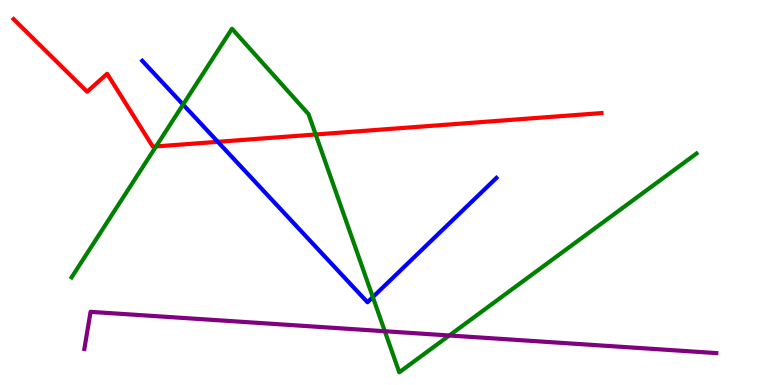[{'lines': ['blue', 'red'], 'intersections': [{'x': 2.81, 'y': 6.32}]}, {'lines': ['green', 'red'], 'intersections': [{'x': 2.01, 'y': 6.2}, {'x': 4.07, 'y': 6.51}]}, {'lines': ['purple', 'red'], 'intersections': []}, {'lines': ['blue', 'green'], 'intersections': [{'x': 2.36, 'y': 7.28}, {'x': 4.81, 'y': 2.28}]}, {'lines': ['blue', 'purple'], 'intersections': []}, {'lines': ['green', 'purple'], 'intersections': [{'x': 4.97, 'y': 1.4}, {'x': 5.8, 'y': 1.29}]}]